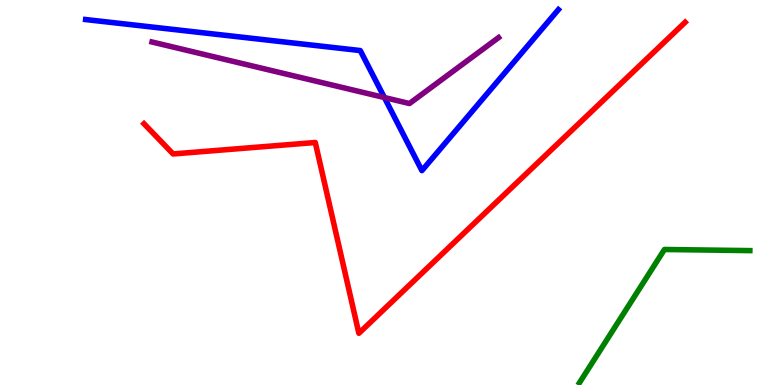[{'lines': ['blue', 'red'], 'intersections': []}, {'lines': ['green', 'red'], 'intersections': []}, {'lines': ['purple', 'red'], 'intersections': []}, {'lines': ['blue', 'green'], 'intersections': []}, {'lines': ['blue', 'purple'], 'intersections': [{'x': 4.96, 'y': 7.47}]}, {'lines': ['green', 'purple'], 'intersections': []}]